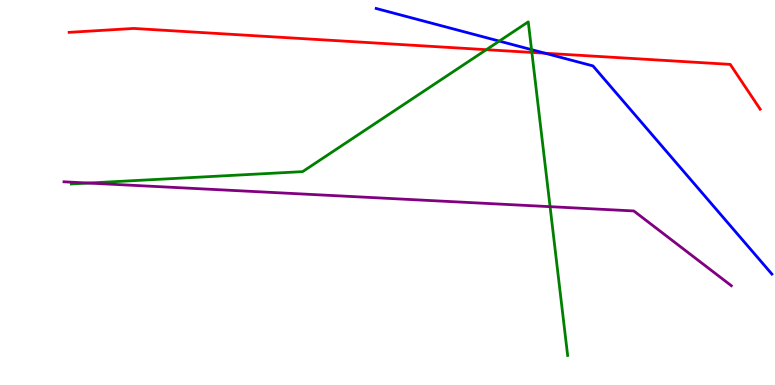[{'lines': ['blue', 'red'], 'intersections': [{'x': 7.03, 'y': 8.62}]}, {'lines': ['green', 'red'], 'intersections': [{'x': 6.28, 'y': 8.71}, {'x': 6.86, 'y': 8.64}]}, {'lines': ['purple', 'red'], 'intersections': []}, {'lines': ['blue', 'green'], 'intersections': [{'x': 6.44, 'y': 8.93}, {'x': 6.86, 'y': 8.71}]}, {'lines': ['blue', 'purple'], 'intersections': []}, {'lines': ['green', 'purple'], 'intersections': [{'x': 1.14, 'y': 5.25}, {'x': 7.1, 'y': 4.63}]}]